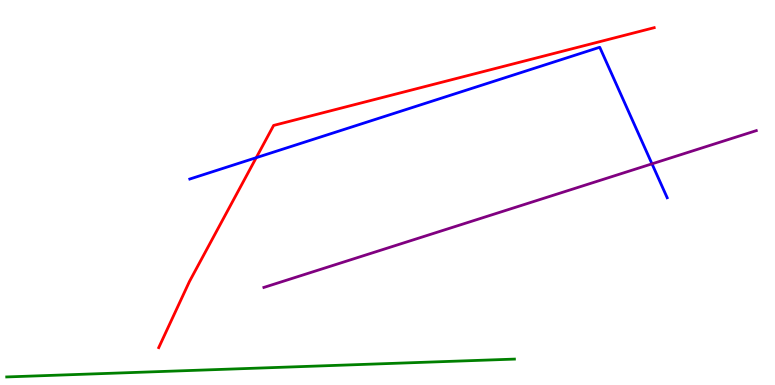[{'lines': ['blue', 'red'], 'intersections': [{'x': 3.31, 'y': 5.9}]}, {'lines': ['green', 'red'], 'intersections': []}, {'lines': ['purple', 'red'], 'intersections': []}, {'lines': ['blue', 'green'], 'intersections': []}, {'lines': ['blue', 'purple'], 'intersections': [{'x': 8.41, 'y': 5.74}]}, {'lines': ['green', 'purple'], 'intersections': []}]